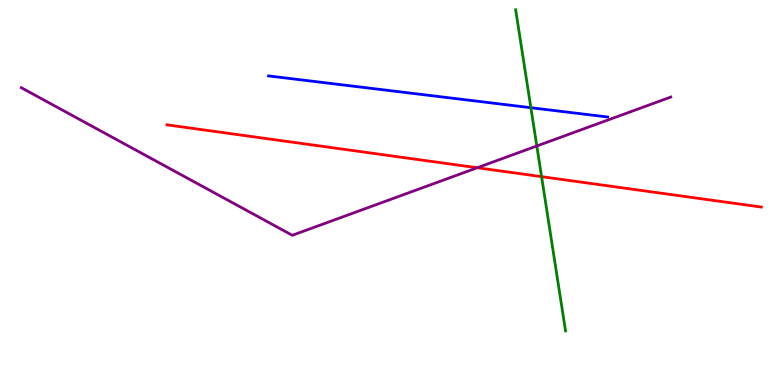[{'lines': ['blue', 'red'], 'intersections': []}, {'lines': ['green', 'red'], 'intersections': [{'x': 6.99, 'y': 5.41}]}, {'lines': ['purple', 'red'], 'intersections': [{'x': 6.16, 'y': 5.64}]}, {'lines': ['blue', 'green'], 'intersections': [{'x': 6.85, 'y': 7.2}]}, {'lines': ['blue', 'purple'], 'intersections': []}, {'lines': ['green', 'purple'], 'intersections': [{'x': 6.93, 'y': 6.21}]}]